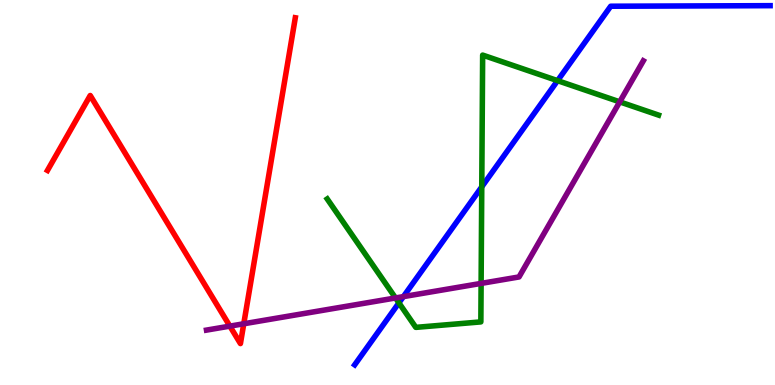[{'lines': ['blue', 'red'], 'intersections': []}, {'lines': ['green', 'red'], 'intersections': []}, {'lines': ['purple', 'red'], 'intersections': [{'x': 2.97, 'y': 1.53}, {'x': 3.15, 'y': 1.59}]}, {'lines': ['blue', 'green'], 'intersections': [{'x': 5.15, 'y': 2.13}, {'x': 6.22, 'y': 5.15}, {'x': 7.19, 'y': 7.91}]}, {'lines': ['blue', 'purple'], 'intersections': [{'x': 5.2, 'y': 2.3}]}, {'lines': ['green', 'purple'], 'intersections': [{'x': 5.1, 'y': 2.26}, {'x': 6.21, 'y': 2.64}, {'x': 8.0, 'y': 7.35}]}]